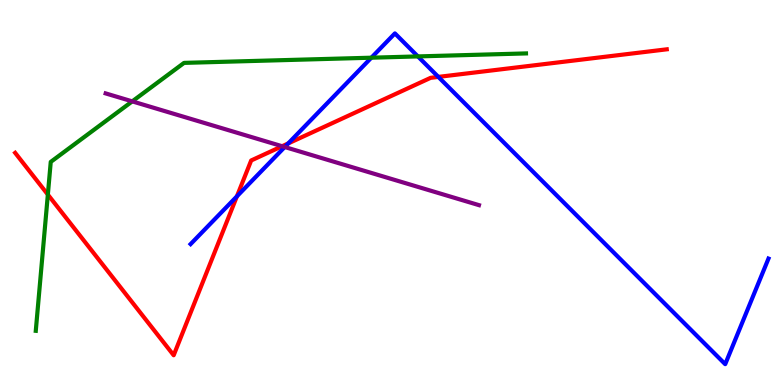[{'lines': ['blue', 'red'], 'intersections': [{'x': 3.06, 'y': 4.9}, {'x': 3.72, 'y': 6.27}, {'x': 5.66, 'y': 8.0}]}, {'lines': ['green', 'red'], 'intersections': [{'x': 0.617, 'y': 4.95}]}, {'lines': ['purple', 'red'], 'intersections': [{'x': 3.64, 'y': 6.2}]}, {'lines': ['blue', 'green'], 'intersections': [{'x': 4.79, 'y': 8.5}, {'x': 5.39, 'y': 8.53}]}, {'lines': ['blue', 'purple'], 'intersections': [{'x': 3.67, 'y': 6.18}]}, {'lines': ['green', 'purple'], 'intersections': [{'x': 1.71, 'y': 7.37}]}]